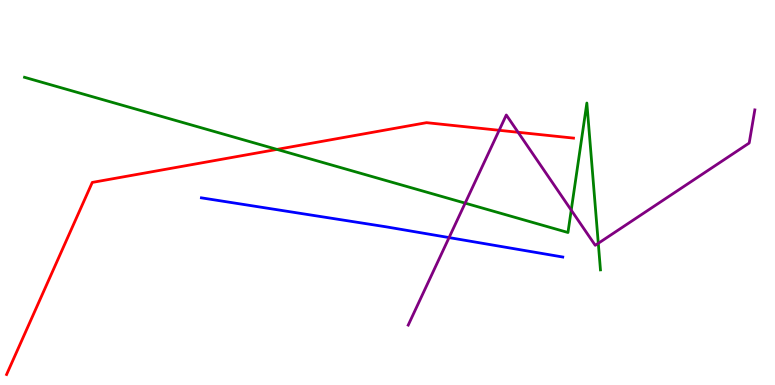[{'lines': ['blue', 'red'], 'intersections': []}, {'lines': ['green', 'red'], 'intersections': [{'x': 3.57, 'y': 6.12}]}, {'lines': ['purple', 'red'], 'intersections': [{'x': 6.44, 'y': 6.62}, {'x': 6.69, 'y': 6.56}]}, {'lines': ['blue', 'green'], 'intersections': []}, {'lines': ['blue', 'purple'], 'intersections': [{'x': 5.79, 'y': 3.83}]}, {'lines': ['green', 'purple'], 'intersections': [{'x': 6.0, 'y': 4.72}, {'x': 7.37, 'y': 4.54}, {'x': 7.72, 'y': 3.68}]}]